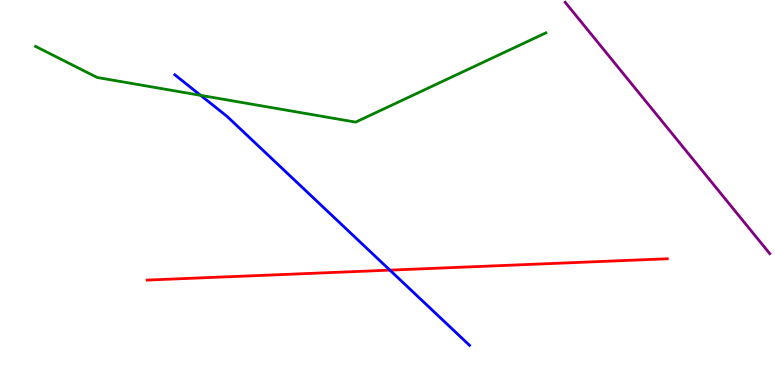[{'lines': ['blue', 'red'], 'intersections': [{'x': 5.03, 'y': 2.98}]}, {'lines': ['green', 'red'], 'intersections': []}, {'lines': ['purple', 'red'], 'intersections': []}, {'lines': ['blue', 'green'], 'intersections': [{'x': 2.59, 'y': 7.52}]}, {'lines': ['blue', 'purple'], 'intersections': []}, {'lines': ['green', 'purple'], 'intersections': []}]